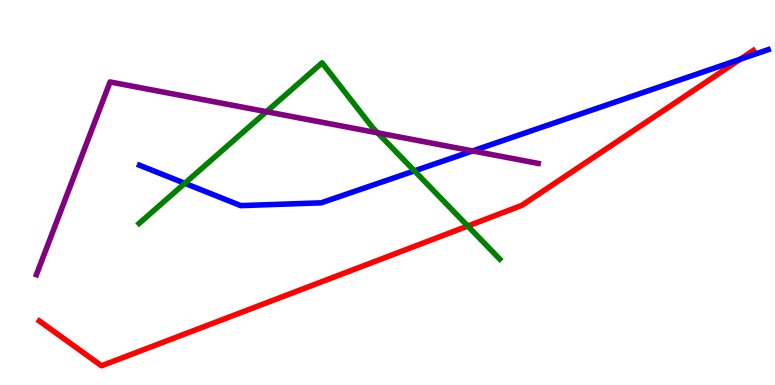[{'lines': ['blue', 'red'], 'intersections': [{'x': 9.55, 'y': 8.46}]}, {'lines': ['green', 'red'], 'intersections': [{'x': 6.04, 'y': 4.13}]}, {'lines': ['purple', 'red'], 'intersections': []}, {'lines': ['blue', 'green'], 'intersections': [{'x': 2.38, 'y': 5.24}, {'x': 5.35, 'y': 5.56}]}, {'lines': ['blue', 'purple'], 'intersections': [{'x': 6.1, 'y': 6.08}]}, {'lines': ['green', 'purple'], 'intersections': [{'x': 3.44, 'y': 7.1}, {'x': 4.87, 'y': 6.55}]}]